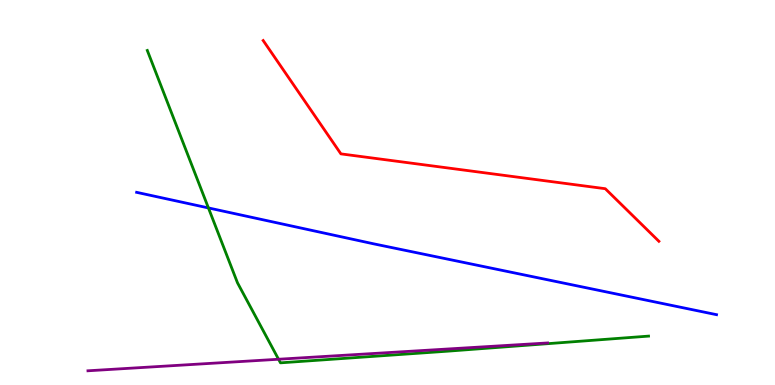[{'lines': ['blue', 'red'], 'intersections': []}, {'lines': ['green', 'red'], 'intersections': []}, {'lines': ['purple', 'red'], 'intersections': []}, {'lines': ['blue', 'green'], 'intersections': [{'x': 2.69, 'y': 4.6}]}, {'lines': ['blue', 'purple'], 'intersections': []}, {'lines': ['green', 'purple'], 'intersections': [{'x': 3.59, 'y': 0.669}]}]